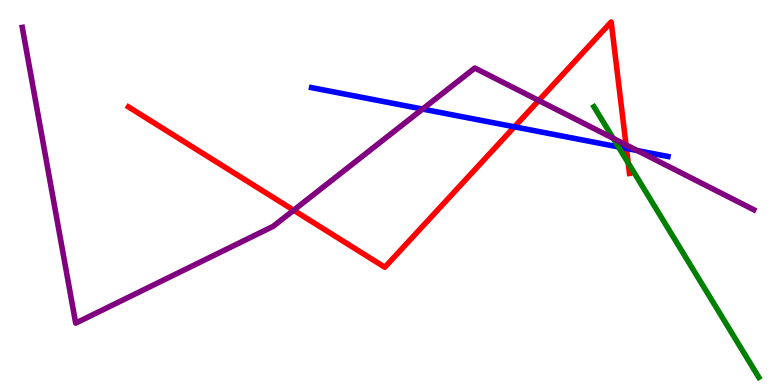[{'lines': ['blue', 'red'], 'intersections': [{'x': 6.64, 'y': 6.71}, {'x': 8.08, 'y': 6.14}]}, {'lines': ['green', 'red'], 'intersections': [{'x': 8.11, 'y': 5.77}]}, {'lines': ['purple', 'red'], 'intersections': [{'x': 3.79, 'y': 4.54}, {'x': 6.95, 'y': 7.39}, {'x': 8.08, 'y': 6.24}]}, {'lines': ['blue', 'green'], 'intersections': [{'x': 7.98, 'y': 6.18}]}, {'lines': ['blue', 'purple'], 'intersections': [{'x': 5.45, 'y': 7.17}, {'x': 8.22, 'y': 6.09}]}, {'lines': ['green', 'purple'], 'intersections': [{'x': 7.91, 'y': 6.41}]}]